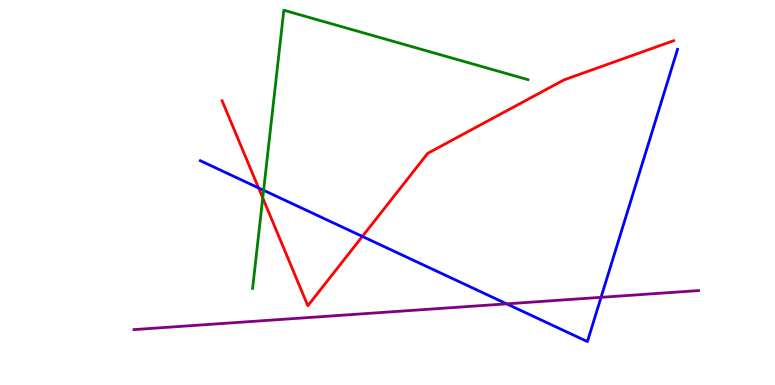[{'lines': ['blue', 'red'], 'intersections': [{'x': 3.34, 'y': 5.12}, {'x': 4.68, 'y': 3.86}]}, {'lines': ['green', 'red'], 'intersections': [{'x': 3.39, 'y': 4.86}]}, {'lines': ['purple', 'red'], 'intersections': []}, {'lines': ['blue', 'green'], 'intersections': [{'x': 3.4, 'y': 5.06}]}, {'lines': ['blue', 'purple'], 'intersections': [{'x': 6.54, 'y': 2.11}, {'x': 7.76, 'y': 2.28}]}, {'lines': ['green', 'purple'], 'intersections': []}]